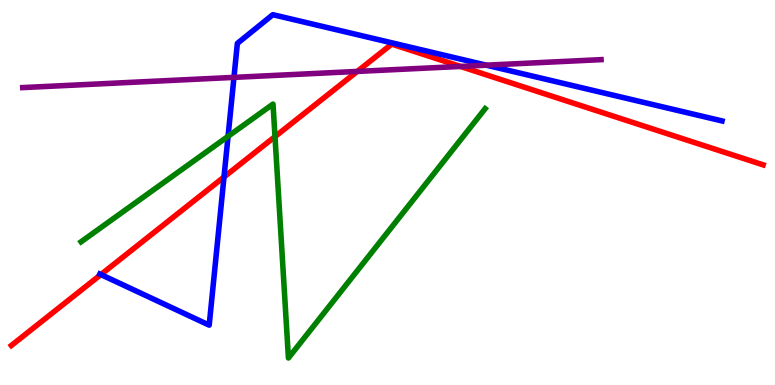[{'lines': ['blue', 'red'], 'intersections': [{'x': 1.3, 'y': 2.87}, {'x': 2.89, 'y': 5.4}]}, {'lines': ['green', 'red'], 'intersections': [{'x': 3.55, 'y': 6.45}]}, {'lines': ['purple', 'red'], 'intersections': [{'x': 4.61, 'y': 8.14}, {'x': 5.94, 'y': 8.27}]}, {'lines': ['blue', 'green'], 'intersections': [{'x': 2.94, 'y': 6.46}]}, {'lines': ['blue', 'purple'], 'intersections': [{'x': 3.02, 'y': 7.99}, {'x': 6.28, 'y': 8.31}]}, {'lines': ['green', 'purple'], 'intersections': []}]